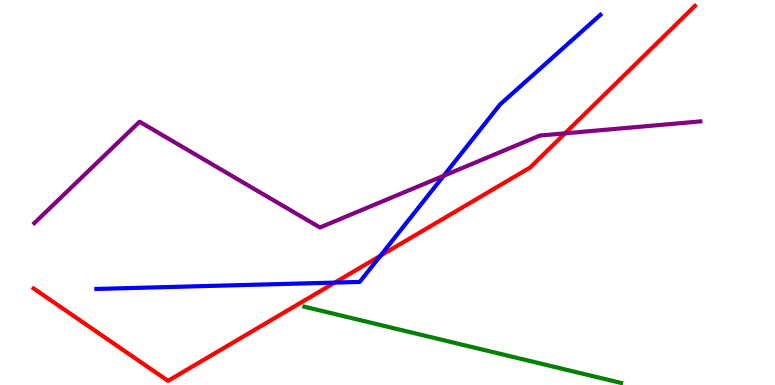[{'lines': ['blue', 'red'], 'intersections': [{'x': 4.32, 'y': 2.66}, {'x': 4.91, 'y': 3.36}]}, {'lines': ['green', 'red'], 'intersections': []}, {'lines': ['purple', 'red'], 'intersections': [{'x': 7.29, 'y': 6.54}]}, {'lines': ['blue', 'green'], 'intersections': []}, {'lines': ['blue', 'purple'], 'intersections': [{'x': 5.72, 'y': 5.43}]}, {'lines': ['green', 'purple'], 'intersections': []}]